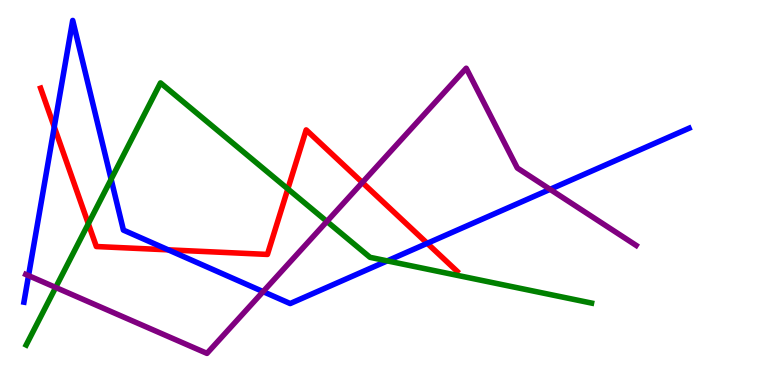[{'lines': ['blue', 'red'], 'intersections': [{'x': 0.7, 'y': 6.7}, {'x': 2.17, 'y': 3.51}, {'x': 5.51, 'y': 3.68}]}, {'lines': ['green', 'red'], 'intersections': [{'x': 1.14, 'y': 4.19}, {'x': 3.71, 'y': 5.09}]}, {'lines': ['purple', 'red'], 'intersections': [{'x': 4.68, 'y': 5.26}]}, {'lines': ['blue', 'green'], 'intersections': [{'x': 1.43, 'y': 5.34}, {'x': 5.0, 'y': 3.22}]}, {'lines': ['blue', 'purple'], 'intersections': [{'x': 0.368, 'y': 2.84}, {'x': 3.39, 'y': 2.43}, {'x': 7.1, 'y': 5.08}]}, {'lines': ['green', 'purple'], 'intersections': [{'x': 0.718, 'y': 2.53}, {'x': 4.22, 'y': 4.25}]}]